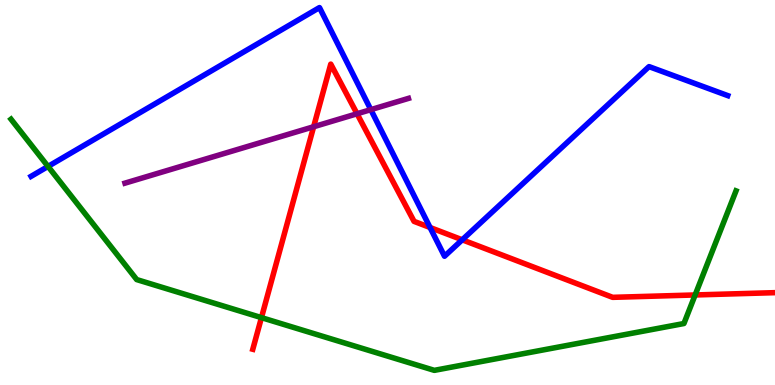[{'lines': ['blue', 'red'], 'intersections': [{'x': 5.55, 'y': 4.09}, {'x': 5.96, 'y': 3.77}]}, {'lines': ['green', 'red'], 'intersections': [{'x': 3.37, 'y': 1.75}, {'x': 8.97, 'y': 2.34}]}, {'lines': ['purple', 'red'], 'intersections': [{'x': 4.05, 'y': 6.71}, {'x': 4.61, 'y': 7.05}]}, {'lines': ['blue', 'green'], 'intersections': [{'x': 0.62, 'y': 5.68}]}, {'lines': ['blue', 'purple'], 'intersections': [{'x': 4.78, 'y': 7.15}]}, {'lines': ['green', 'purple'], 'intersections': []}]